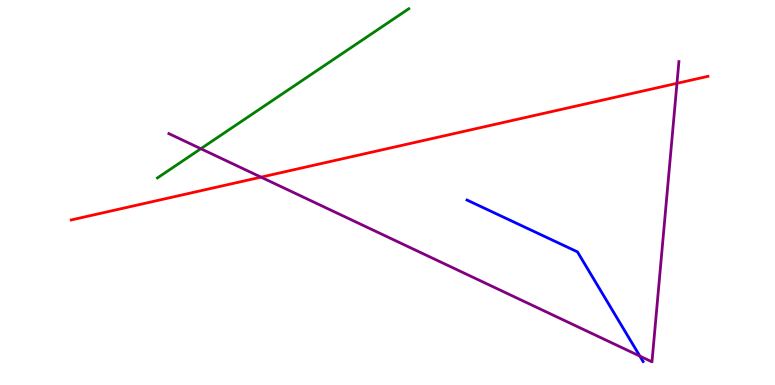[{'lines': ['blue', 'red'], 'intersections': []}, {'lines': ['green', 'red'], 'intersections': []}, {'lines': ['purple', 'red'], 'intersections': [{'x': 3.37, 'y': 5.4}, {'x': 8.73, 'y': 7.84}]}, {'lines': ['blue', 'green'], 'intersections': []}, {'lines': ['blue', 'purple'], 'intersections': [{'x': 8.26, 'y': 0.75}]}, {'lines': ['green', 'purple'], 'intersections': [{'x': 2.59, 'y': 6.14}]}]